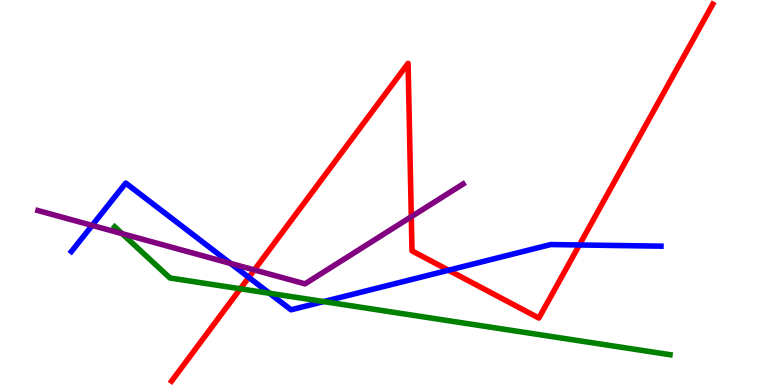[{'lines': ['blue', 'red'], 'intersections': [{'x': 3.21, 'y': 2.8}, {'x': 5.79, 'y': 2.98}, {'x': 7.48, 'y': 3.64}]}, {'lines': ['green', 'red'], 'intersections': [{'x': 3.1, 'y': 2.5}]}, {'lines': ['purple', 'red'], 'intersections': [{'x': 3.28, 'y': 2.99}, {'x': 5.31, 'y': 4.37}]}, {'lines': ['blue', 'green'], 'intersections': [{'x': 3.48, 'y': 2.38}, {'x': 4.18, 'y': 2.17}]}, {'lines': ['blue', 'purple'], 'intersections': [{'x': 1.19, 'y': 4.14}, {'x': 2.97, 'y': 3.16}]}, {'lines': ['green', 'purple'], 'intersections': [{'x': 1.58, 'y': 3.93}]}]